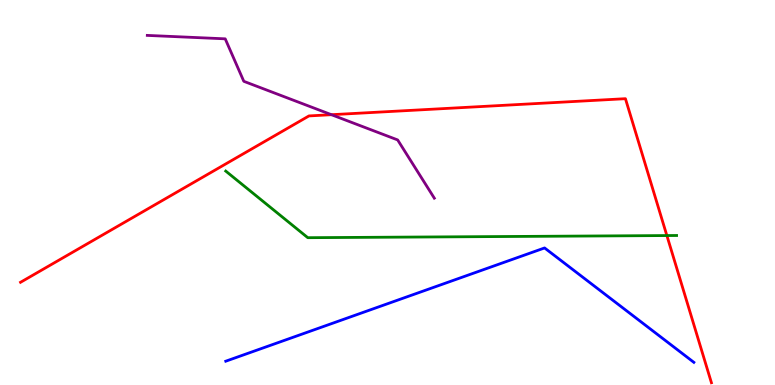[{'lines': ['blue', 'red'], 'intersections': []}, {'lines': ['green', 'red'], 'intersections': [{'x': 8.6, 'y': 3.88}]}, {'lines': ['purple', 'red'], 'intersections': [{'x': 4.28, 'y': 7.02}]}, {'lines': ['blue', 'green'], 'intersections': []}, {'lines': ['blue', 'purple'], 'intersections': []}, {'lines': ['green', 'purple'], 'intersections': []}]